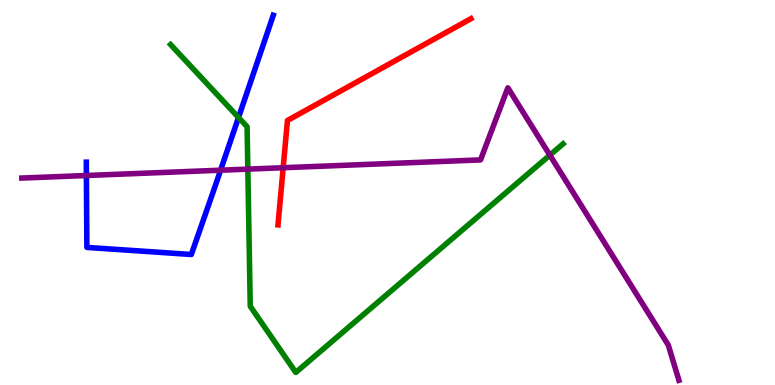[{'lines': ['blue', 'red'], 'intersections': []}, {'lines': ['green', 'red'], 'intersections': []}, {'lines': ['purple', 'red'], 'intersections': [{'x': 3.65, 'y': 5.64}]}, {'lines': ['blue', 'green'], 'intersections': [{'x': 3.08, 'y': 6.95}]}, {'lines': ['blue', 'purple'], 'intersections': [{'x': 1.11, 'y': 5.44}, {'x': 2.85, 'y': 5.58}]}, {'lines': ['green', 'purple'], 'intersections': [{'x': 3.2, 'y': 5.61}, {'x': 7.09, 'y': 5.97}]}]